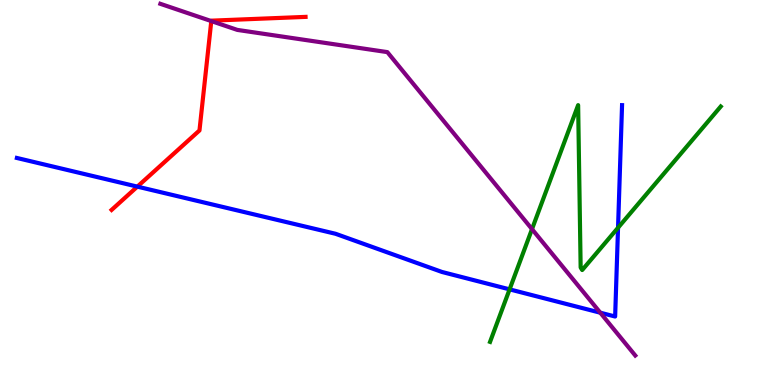[{'lines': ['blue', 'red'], 'intersections': [{'x': 1.77, 'y': 5.15}]}, {'lines': ['green', 'red'], 'intersections': []}, {'lines': ['purple', 'red'], 'intersections': [{'x': 2.73, 'y': 9.45}]}, {'lines': ['blue', 'green'], 'intersections': [{'x': 6.58, 'y': 2.48}, {'x': 7.97, 'y': 4.09}]}, {'lines': ['blue', 'purple'], 'intersections': [{'x': 7.75, 'y': 1.88}]}, {'lines': ['green', 'purple'], 'intersections': [{'x': 6.86, 'y': 4.05}]}]